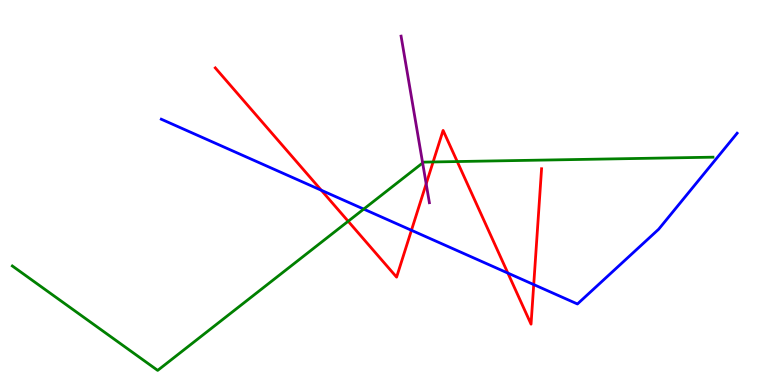[{'lines': ['blue', 'red'], 'intersections': [{'x': 4.15, 'y': 5.06}, {'x': 5.31, 'y': 4.02}, {'x': 6.55, 'y': 2.91}, {'x': 6.89, 'y': 2.61}]}, {'lines': ['green', 'red'], 'intersections': [{'x': 4.49, 'y': 4.25}, {'x': 5.59, 'y': 5.79}, {'x': 5.9, 'y': 5.8}]}, {'lines': ['purple', 'red'], 'intersections': [{'x': 5.5, 'y': 5.23}]}, {'lines': ['blue', 'green'], 'intersections': [{'x': 4.69, 'y': 4.57}]}, {'lines': ['blue', 'purple'], 'intersections': []}, {'lines': ['green', 'purple'], 'intersections': [{'x': 5.45, 'y': 5.77}]}]